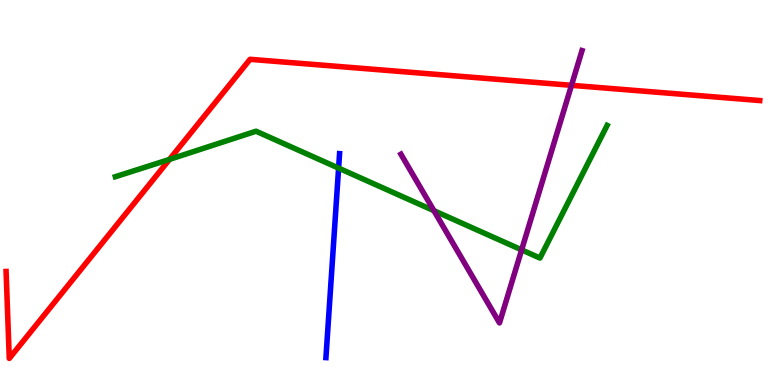[{'lines': ['blue', 'red'], 'intersections': []}, {'lines': ['green', 'red'], 'intersections': [{'x': 2.19, 'y': 5.86}]}, {'lines': ['purple', 'red'], 'intersections': [{'x': 7.37, 'y': 7.78}]}, {'lines': ['blue', 'green'], 'intersections': [{'x': 4.37, 'y': 5.63}]}, {'lines': ['blue', 'purple'], 'intersections': []}, {'lines': ['green', 'purple'], 'intersections': [{'x': 5.6, 'y': 4.53}, {'x': 6.73, 'y': 3.51}]}]